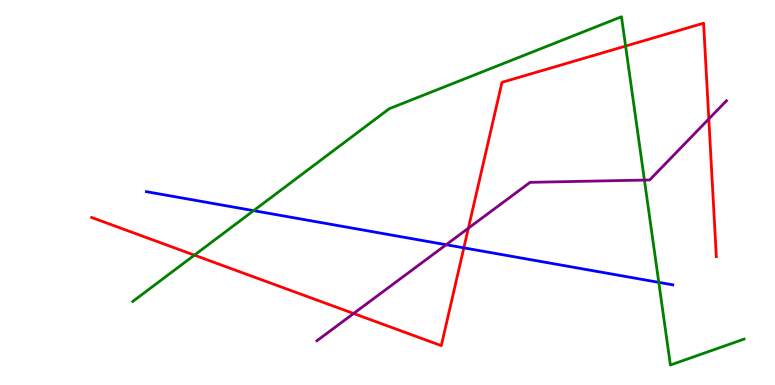[{'lines': ['blue', 'red'], 'intersections': [{'x': 5.99, 'y': 3.56}]}, {'lines': ['green', 'red'], 'intersections': [{'x': 2.51, 'y': 3.37}, {'x': 8.07, 'y': 8.8}]}, {'lines': ['purple', 'red'], 'intersections': [{'x': 4.56, 'y': 1.86}, {'x': 6.04, 'y': 4.07}, {'x': 9.15, 'y': 6.91}]}, {'lines': ['blue', 'green'], 'intersections': [{'x': 3.27, 'y': 4.53}, {'x': 8.5, 'y': 2.67}]}, {'lines': ['blue', 'purple'], 'intersections': [{'x': 5.76, 'y': 3.64}]}, {'lines': ['green', 'purple'], 'intersections': [{'x': 8.32, 'y': 5.32}]}]